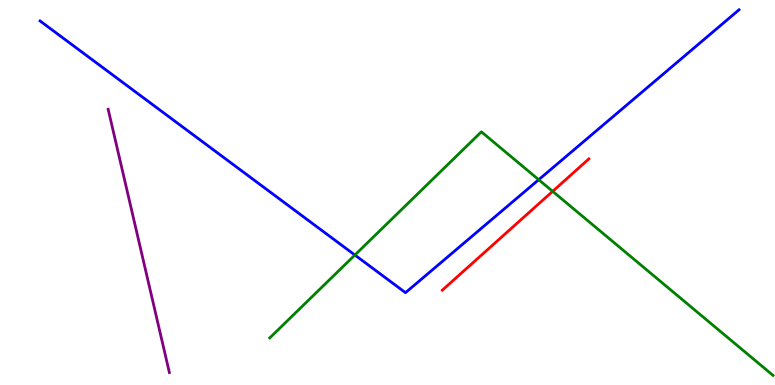[{'lines': ['blue', 'red'], 'intersections': []}, {'lines': ['green', 'red'], 'intersections': [{'x': 7.13, 'y': 5.03}]}, {'lines': ['purple', 'red'], 'intersections': []}, {'lines': ['blue', 'green'], 'intersections': [{'x': 4.58, 'y': 3.38}, {'x': 6.95, 'y': 5.33}]}, {'lines': ['blue', 'purple'], 'intersections': []}, {'lines': ['green', 'purple'], 'intersections': []}]